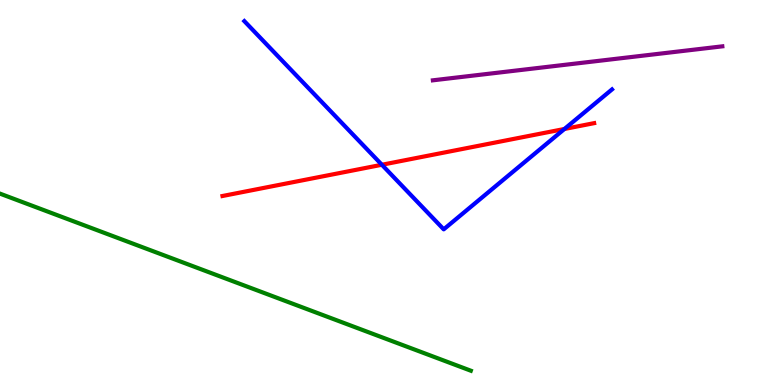[{'lines': ['blue', 'red'], 'intersections': [{'x': 4.93, 'y': 5.72}, {'x': 7.28, 'y': 6.65}]}, {'lines': ['green', 'red'], 'intersections': []}, {'lines': ['purple', 'red'], 'intersections': []}, {'lines': ['blue', 'green'], 'intersections': []}, {'lines': ['blue', 'purple'], 'intersections': []}, {'lines': ['green', 'purple'], 'intersections': []}]